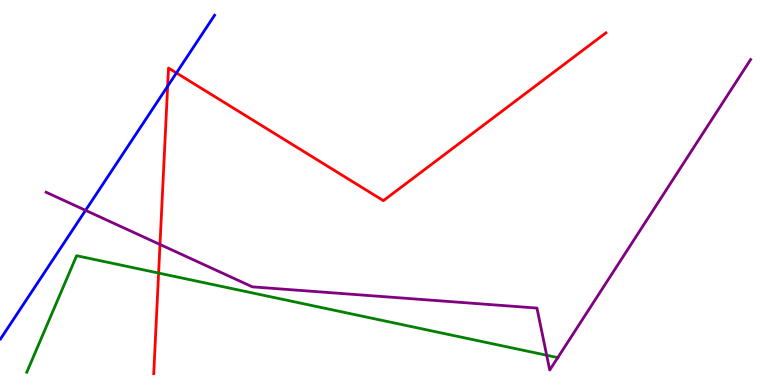[{'lines': ['blue', 'red'], 'intersections': [{'x': 2.16, 'y': 7.76}, {'x': 2.28, 'y': 8.11}]}, {'lines': ['green', 'red'], 'intersections': [{'x': 2.05, 'y': 2.91}]}, {'lines': ['purple', 'red'], 'intersections': [{'x': 2.06, 'y': 3.65}]}, {'lines': ['blue', 'green'], 'intersections': []}, {'lines': ['blue', 'purple'], 'intersections': [{'x': 1.1, 'y': 4.54}]}, {'lines': ['green', 'purple'], 'intersections': [{'x': 7.05, 'y': 0.773}, {'x': 7.2, 'y': 0.712}]}]